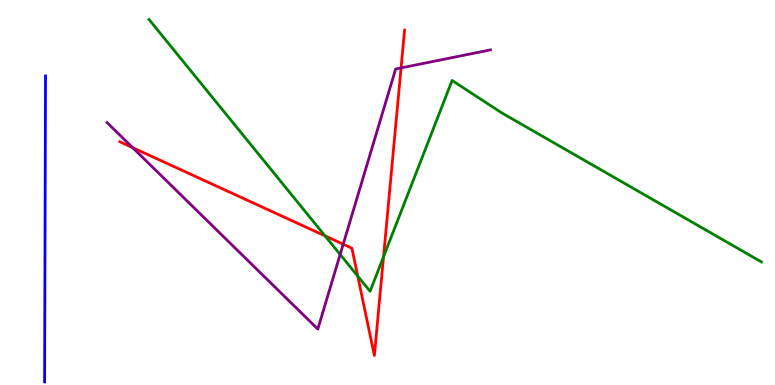[{'lines': ['blue', 'red'], 'intersections': []}, {'lines': ['green', 'red'], 'intersections': [{'x': 4.19, 'y': 3.87}, {'x': 4.62, 'y': 2.83}, {'x': 4.95, 'y': 3.33}]}, {'lines': ['purple', 'red'], 'intersections': [{'x': 1.71, 'y': 6.16}, {'x': 4.43, 'y': 3.66}, {'x': 5.17, 'y': 8.24}]}, {'lines': ['blue', 'green'], 'intersections': []}, {'lines': ['blue', 'purple'], 'intersections': []}, {'lines': ['green', 'purple'], 'intersections': [{'x': 4.39, 'y': 3.39}]}]